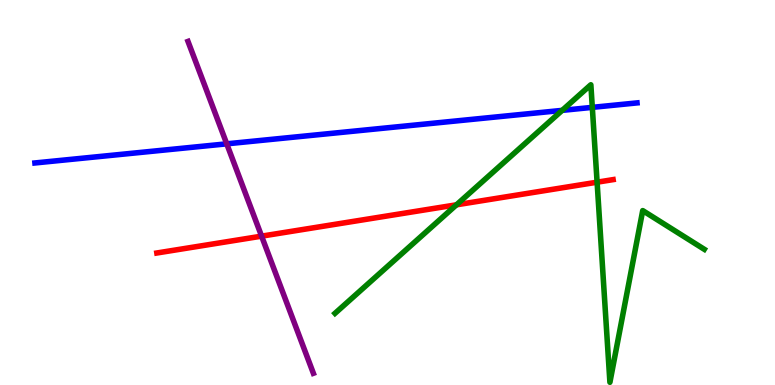[{'lines': ['blue', 'red'], 'intersections': []}, {'lines': ['green', 'red'], 'intersections': [{'x': 5.89, 'y': 4.68}, {'x': 7.7, 'y': 5.27}]}, {'lines': ['purple', 'red'], 'intersections': [{'x': 3.38, 'y': 3.87}]}, {'lines': ['blue', 'green'], 'intersections': [{'x': 7.25, 'y': 7.13}, {'x': 7.64, 'y': 7.21}]}, {'lines': ['blue', 'purple'], 'intersections': [{'x': 2.93, 'y': 6.26}]}, {'lines': ['green', 'purple'], 'intersections': []}]